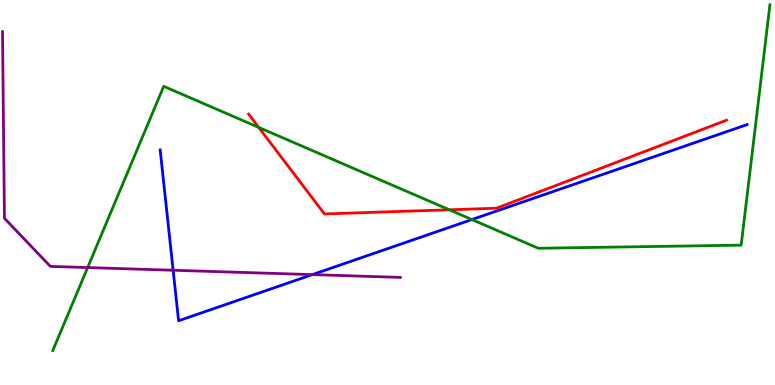[{'lines': ['blue', 'red'], 'intersections': []}, {'lines': ['green', 'red'], 'intersections': [{'x': 3.34, 'y': 6.69}, {'x': 5.8, 'y': 4.55}]}, {'lines': ['purple', 'red'], 'intersections': []}, {'lines': ['blue', 'green'], 'intersections': [{'x': 6.09, 'y': 4.3}]}, {'lines': ['blue', 'purple'], 'intersections': [{'x': 2.23, 'y': 2.98}, {'x': 4.03, 'y': 2.87}]}, {'lines': ['green', 'purple'], 'intersections': [{'x': 1.13, 'y': 3.05}]}]